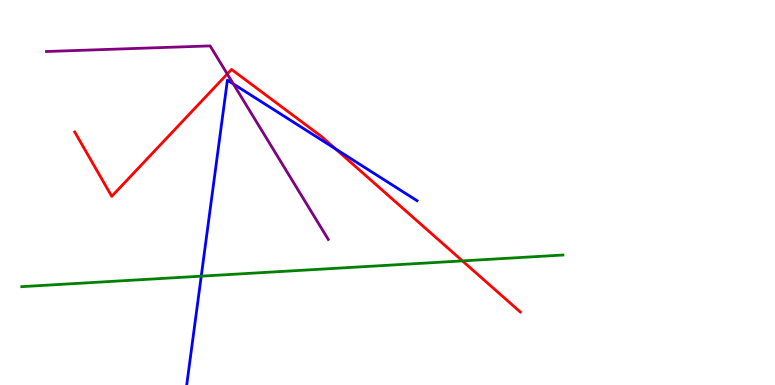[{'lines': ['blue', 'red'], 'intersections': [{'x': 4.33, 'y': 6.13}]}, {'lines': ['green', 'red'], 'intersections': [{'x': 5.97, 'y': 3.22}]}, {'lines': ['purple', 'red'], 'intersections': [{'x': 2.93, 'y': 8.08}]}, {'lines': ['blue', 'green'], 'intersections': [{'x': 2.6, 'y': 2.83}]}, {'lines': ['blue', 'purple'], 'intersections': [{'x': 3.01, 'y': 7.82}]}, {'lines': ['green', 'purple'], 'intersections': []}]